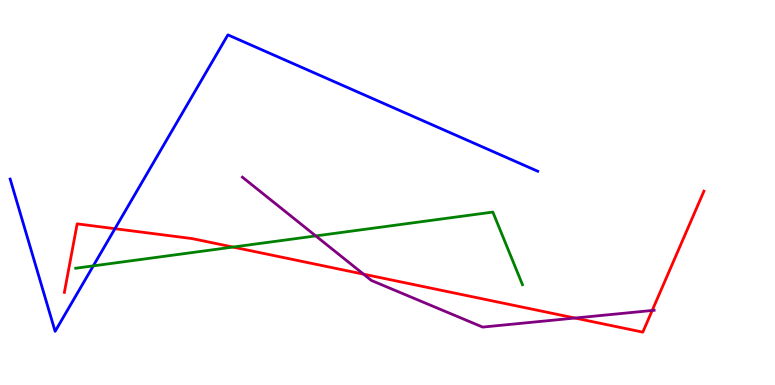[{'lines': ['blue', 'red'], 'intersections': [{'x': 1.48, 'y': 4.06}]}, {'lines': ['green', 'red'], 'intersections': [{'x': 3.01, 'y': 3.58}]}, {'lines': ['purple', 'red'], 'intersections': [{'x': 4.69, 'y': 2.88}, {'x': 7.42, 'y': 1.74}, {'x': 8.42, 'y': 1.94}]}, {'lines': ['blue', 'green'], 'intersections': [{'x': 1.2, 'y': 3.09}]}, {'lines': ['blue', 'purple'], 'intersections': []}, {'lines': ['green', 'purple'], 'intersections': [{'x': 4.07, 'y': 3.87}]}]